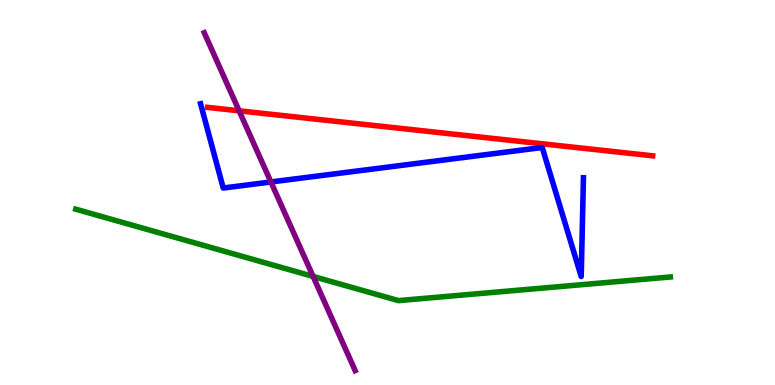[{'lines': ['blue', 'red'], 'intersections': []}, {'lines': ['green', 'red'], 'intersections': []}, {'lines': ['purple', 'red'], 'intersections': [{'x': 3.09, 'y': 7.12}]}, {'lines': ['blue', 'green'], 'intersections': []}, {'lines': ['blue', 'purple'], 'intersections': [{'x': 3.5, 'y': 5.27}]}, {'lines': ['green', 'purple'], 'intersections': [{'x': 4.04, 'y': 2.82}]}]